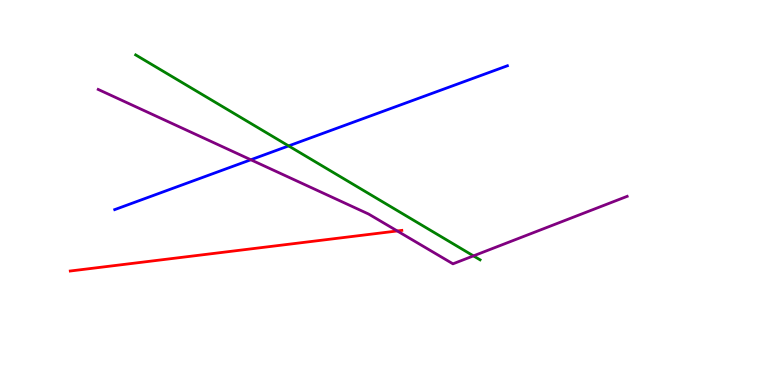[{'lines': ['blue', 'red'], 'intersections': []}, {'lines': ['green', 'red'], 'intersections': []}, {'lines': ['purple', 'red'], 'intersections': [{'x': 5.13, 'y': 4.0}]}, {'lines': ['blue', 'green'], 'intersections': [{'x': 3.72, 'y': 6.21}]}, {'lines': ['blue', 'purple'], 'intersections': [{'x': 3.24, 'y': 5.85}]}, {'lines': ['green', 'purple'], 'intersections': [{'x': 6.11, 'y': 3.35}]}]